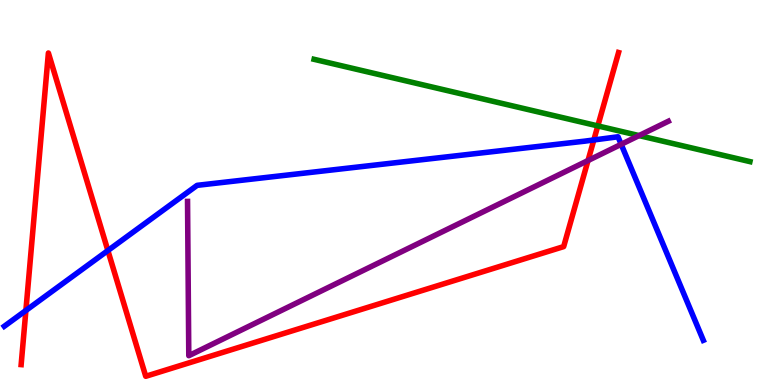[{'lines': ['blue', 'red'], 'intersections': [{'x': 0.334, 'y': 1.94}, {'x': 1.39, 'y': 3.49}, {'x': 7.66, 'y': 6.36}]}, {'lines': ['green', 'red'], 'intersections': [{'x': 7.71, 'y': 6.73}]}, {'lines': ['purple', 'red'], 'intersections': [{'x': 7.59, 'y': 5.83}]}, {'lines': ['blue', 'green'], 'intersections': []}, {'lines': ['blue', 'purple'], 'intersections': [{'x': 8.02, 'y': 6.25}]}, {'lines': ['green', 'purple'], 'intersections': [{'x': 8.25, 'y': 6.48}]}]